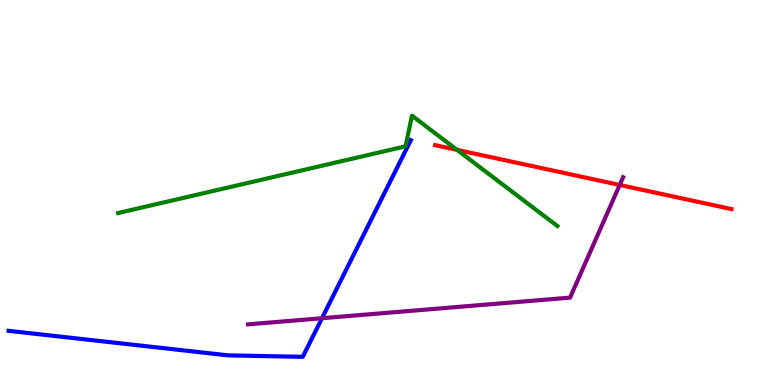[{'lines': ['blue', 'red'], 'intersections': []}, {'lines': ['green', 'red'], 'intersections': [{'x': 5.9, 'y': 6.11}]}, {'lines': ['purple', 'red'], 'intersections': [{'x': 8.0, 'y': 5.2}]}, {'lines': ['blue', 'green'], 'intersections': []}, {'lines': ['blue', 'purple'], 'intersections': [{'x': 4.15, 'y': 1.73}]}, {'lines': ['green', 'purple'], 'intersections': []}]